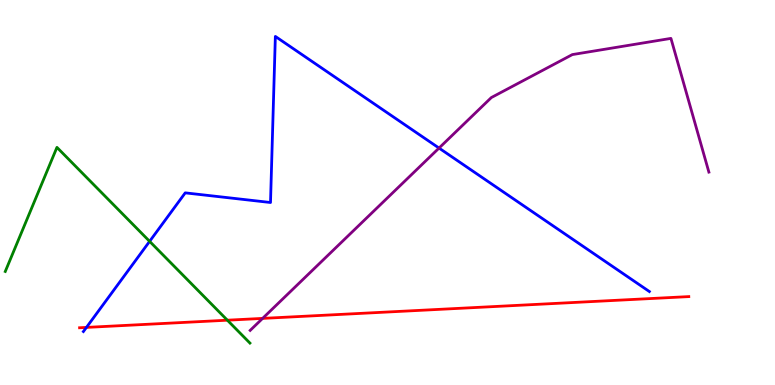[{'lines': ['blue', 'red'], 'intersections': [{'x': 1.12, 'y': 1.5}]}, {'lines': ['green', 'red'], 'intersections': [{'x': 2.93, 'y': 1.68}]}, {'lines': ['purple', 'red'], 'intersections': [{'x': 3.39, 'y': 1.73}]}, {'lines': ['blue', 'green'], 'intersections': [{'x': 1.93, 'y': 3.73}]}, {'lines': ['blue', 'purple'], 'intersections': [{'x': 5.66, 'y': 6.15}]}, {'lines': ['green', 'purple'], 'intersections': []}]